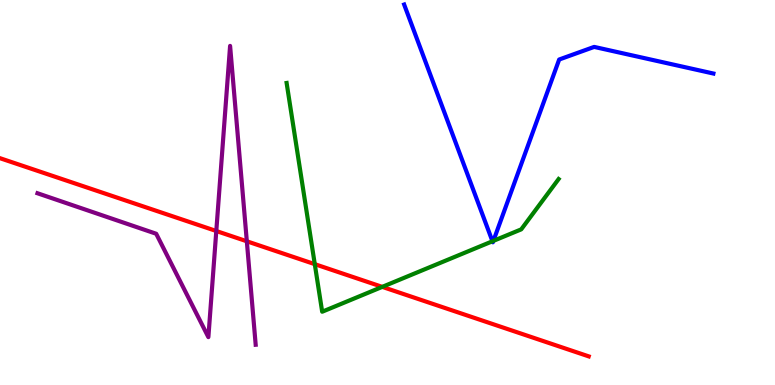[{'lines': ['blue', 'red'], 'intersections': []}, {'lines': ['green', 'red'], 'intersections': [{'x': 4.06, 'y': 3.14}, {'x': 4.93, 'y': 2.55}]}, {'lines': ['purple', 'red'], 'intersections': [{'x': 2.79, 'y': 4.0}, {'x': 3.18, 'y': 3.73}]}, {'lines': ['blue', 'green'], 'intersections': [{'x': 6.35, 'y': 3.73}, {'x': 6.37, 'y': 3.74}]}, {'lines': ['blue', 'purple'], 'intersections': []}, {'lines': ['green', 'purple'], 'intersections': []}]